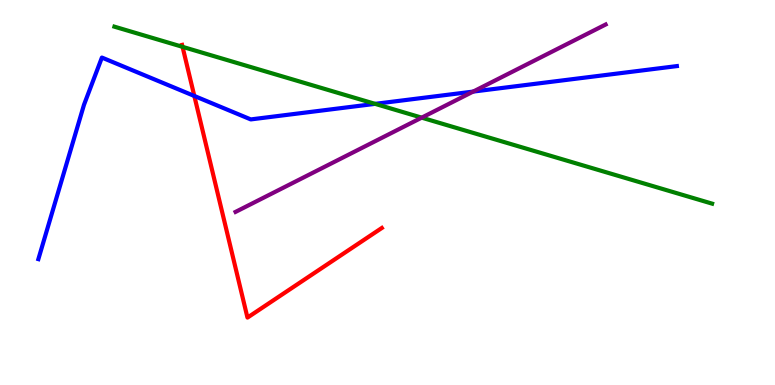[{'lines': ['blue', 'red'], 'intersections': [{'x': 2.51, 'y': 7.51}]}, {'lines': ['green', 'red'], 'intersections': [{'x': 2.36, 'y': 8.78}]}, {'lines': ['purple', 'red'], 'intersections': []}, {'lines': ['blue', 'green'], 'intersections': [{'x': 4.84, 'y': 7.3}]}, {'lines': ['blue', 'purple'], 'intersections': [{'x': 6.11, 'y': 7.62}]}, {'lines': ['green', 'purple'], 'intersections': [{'x': 5.44, 'y': 6.94}]}]